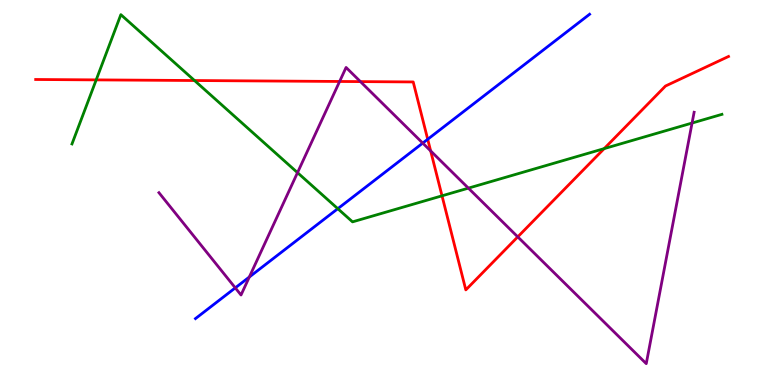[{'lines': ['blue', 'red'], 'intersections': [{'x': 5.52, 'y': 6.38}]}, {'lines': ['green', 'red'], 'intersections': [{'x': 1.24, 'y': 7.93}, {'x': 2.51, 'y': 7.91}, {'x': 5.7, 'y': 4.91}, {'x': 7.8, 'y': 6.14}]}, {'lines': ['purple', 'red'], 'intersections': [{'x': 4.38, 'y': 7.88}, {'x': 4.65, 'y': 7.88}, {'x': 5.56, 'y': 6.08}, {'x': 6.68, 'y': 3.85}]}, {'lines': ['blue', 'green'], 'intersections': [{'x': 4.36, 'y': 4.58}]}, {'lines': ['blue', 'purple'], 'intersections': [{'x': 3.04, 'y': 2.52}, {'x': 3.22, 'y': 2.8}, {'x': 5.45, 'y': 6.28}]}, {'lines': ['green', 'purple'], 'intersections': [{'x': 3.84, 'y': 5.52}, {'x': 6.04, 'y': 5.11}, {'x': 8.93, 'y': 6.8}]}]